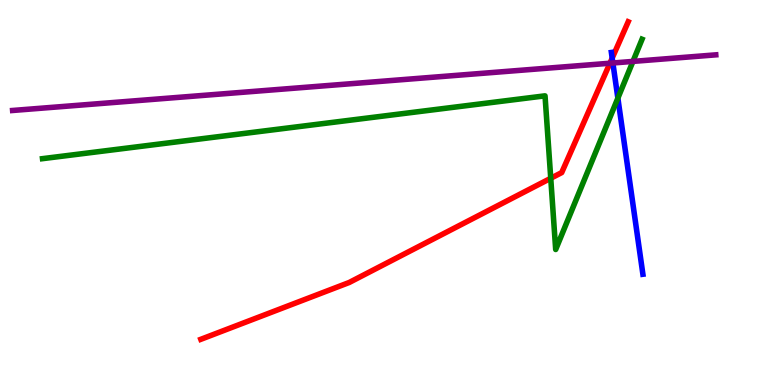[{'lines': ['blue', 'red'], 'intersections': [{'x': 7.9, 'y': 8.49}]}, {'lines': ['green', 'red'], 'intersections': [{'x': 7.11, 'y': 5.37}]}, {'lines': ['purple', 'red'], 'intersections': [{'x': 7.87, 'y': 8.36}]}, {'lines': ['blue', 'green'], 'intersections': [{'x': 7.97, 'y': 7.45}]}, {'lines': ['blue', 'purple'], 'intersections': [{'x': 7.91, 'y': 8.36}]}, {'lines': ['green', 'purple'], 'intersections': [{'x': 8.17, 'y': 8.41}]}]